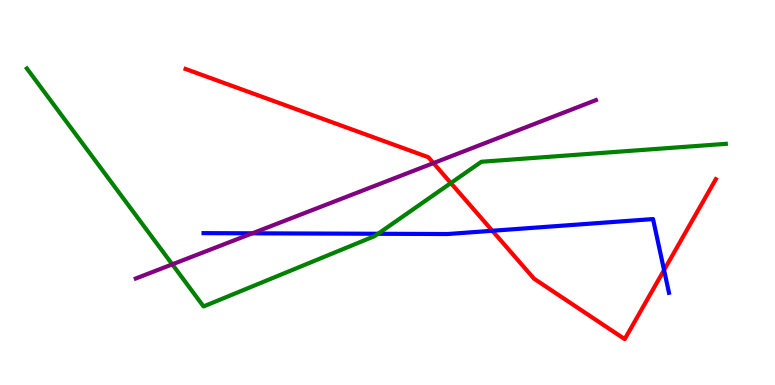[{'lines': ['blue', 'red'], 'intersections': [{'x': 6.35, 'y': 4.01}, {'x': 8.57, 'y': 2.99}]}, {'lines': ['green', 'red'], 'intersections': [{'x': 5.82, 'y': 5.25}]}, {'lines': ['purple', 'red'], 'intersections': [{'x': 5.59, 'y': 5.76}]}, {'lines': ['blue', 'green'], 'intersections': [{'x': 4.88, 'y': 3.93}]}, {'lines': ['blue', 'purple'], 'intersections': [{'x': 3.26, 'y': 3.94}]}, {'lines': ['green', 'purple'], 'intersections': [{'x': 2.22, 'y': 3.13}]}]